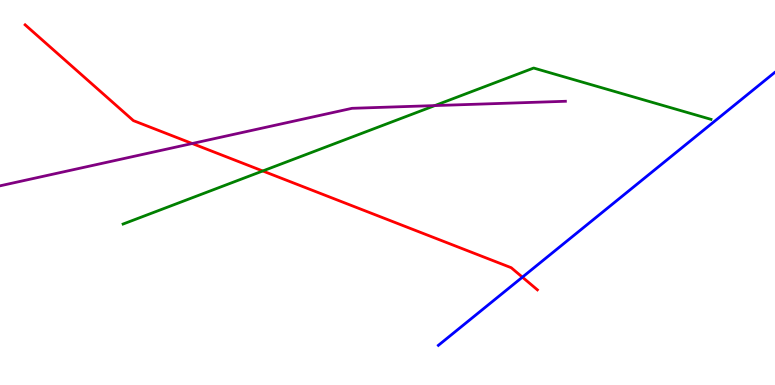[{'lines': ['blue', 'red'], 'intersections': [{'x': 6.74, 'y': 2.8}]}, {'lines': ['green', 'red'], 'intersections': [{'x': 3.39, 'y': 5.56}]}, {'lines': ['purple', 'red'], 'intersections': [{'x': 2.48, 'y': 6.27}]}, {'lines': ['blue', 'green'], 'intersections': []}, {'lines': ['blue', 'purple'], 'intersections': []}, {'lines': ['green', 'purple'], 'intersections': [{'x': 5.61, 'y': 7.26}]}]